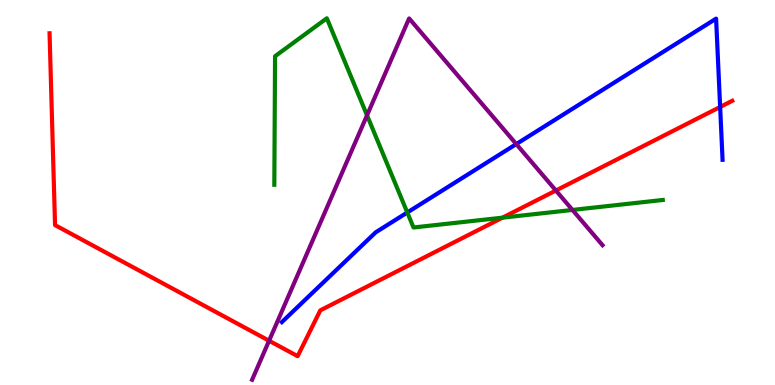[{'lines': ['blue', 'red'], 'intersections': [{'x': 9.29, 'y': 7.22}]}, {'lines': ['green', 'red'], 'intersections': [{'x': 6.48, 'y': 4.35}]}, {'lines': ['purple', 'red'], 'intersections': [{'x': 3.47, 'y': 1.15}, {'x': 7.17, 'y': 5.05}]}, {'lines': ['blue', 'green'], 'intersections': [{'x': 5.26, 'y': 4.48}]}, {'lines': ['blue', 'purple'], 'intersections': [{'x': 6.66, 'y': 6.26}]}, {'lines': ['green', 'purple'], 'intersections': [{'x': 4.74, 'y': 7.01}, {'x': 7.39, 'y': 4.55}]}]